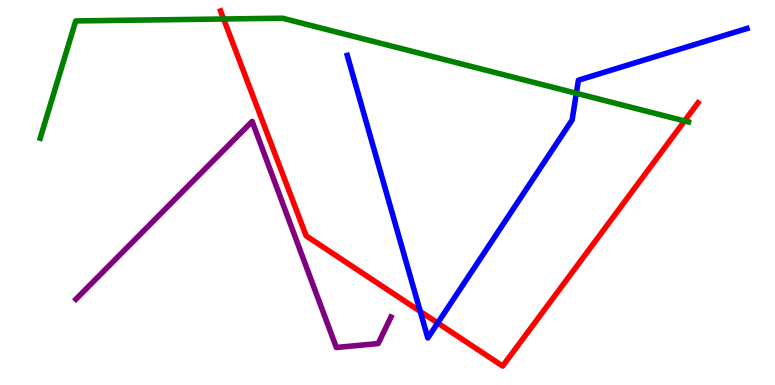[{'lines': ['blue', 'red'], 'intersections': [{'x': 5.42, 'y': 1.91}, {'x': 5.65, 'y': 1.61}]}, {'lines': ['green', 'red'], 'intersections': [{'x': 2.89, 'y': 9.51}, {'x': 8.83, 'y': 6.86}]}, {'lines': ['purple', 'red'], 'intersections': []}, {'lines': ['blue', 'green'], 'intersections': [{'x': 7.44, 'y': 7.58}]}, {'lines': ['blue', 'purple'], 'intersections': []}, {'lines': ['green', 'purple'], 'intersections': []}]